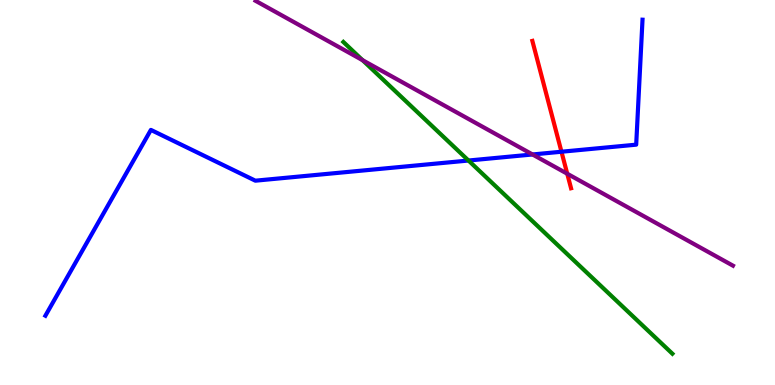[{'lines': ['blue', 'red'], 'intersections': [{'x': 7.24, 'y': 6.06}]}, {'lines': ['green', 'red'], 'intersections': []}, {'lines': ['purple', 'red'], 'intersections': [{'x': 7.32, 'y': 5.49}]}, {'lines': ['blue', 'green'], 'intersections': [{'x': 6.05, 'y': 5.83}]}, {'lines': ['blue', 'purple'], 'intersections': [{'x': 6.87, 'y': 5.99}]}, {'lines': ['green', 'purple'], 'intersections': [{'x': 4.68, 'y': 8.44}]}]